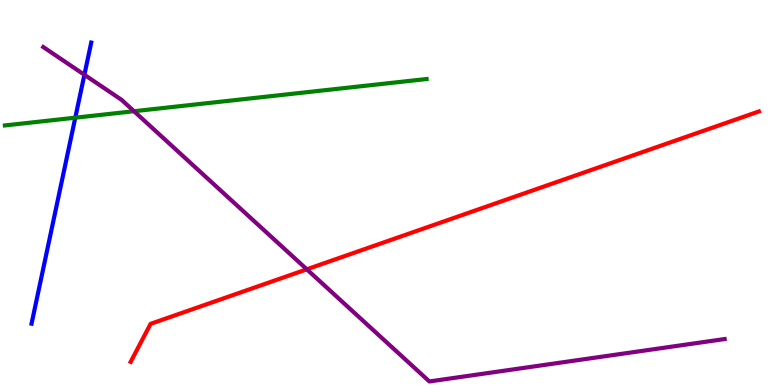[{'lines': ['blue', 'red'], 'intersections': []}, {'lines': ['green', 'red'], 'intersections': []}, {'lines': ['purple', 'red'], 'intersections': [{'x': 3.96, 'y': 3.0}]}, {'lines': ['blue', 'green'], 'intersections': [{'x': 0.971, 'y': 6.94}]}, {'lines': ['blue', 'purple'], 'intersections': [{'x': 1.09, 'y': 8.06}]}, {'lines': ['green', 'purple'], 'intersections': [{'x': 1.73, 'y': 7.11}]}]